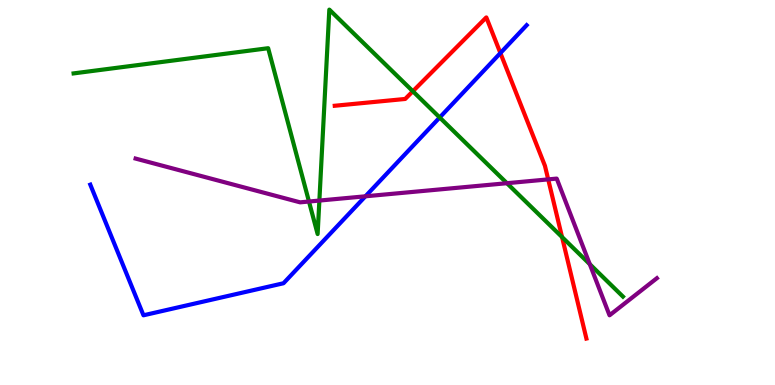[{'lines': ['blue', 'red'], 'intersections': [{'x': 6.46, 'y': 8.62}]}, {'lines': ['green', 'red'], 'intersections': [{'x': 5.33, 'y': 7.63}, {'x': 7.25, 'y': 3.84}]}, {'lines': ['purple', 'red'], 'intersections': [{'x': 7.07, 'y': 5.34}]}, {'lines': ['blue', 'green'], 'intersections': [{'x': 5.67, 'y': 6.95}]}, {'lines': ['blue', 'purple'], 'intersections': [{'x': 4.72, 'y': 4.9}]}, {'lines': ['green', 'purple'], 'intersections': [{'x': 3.99, 'y': 4.77}, {'x': 4.12, 'y': 4.79}, {'x': 6.54, 'y': 5.24}, {'x': 7.61, 'y': 3.14}]}]